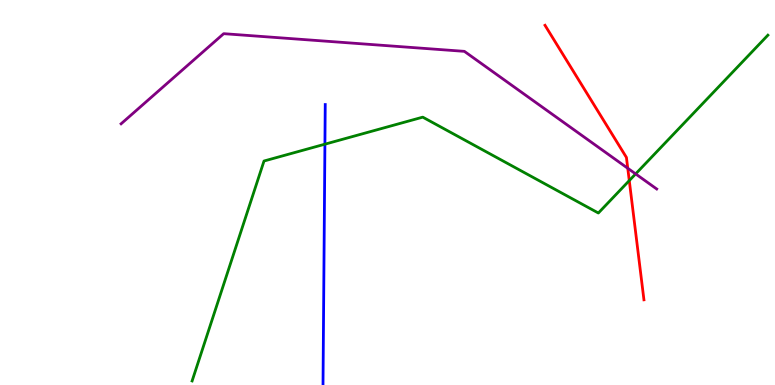[{'lines': ['blue', 'red'], 'intersections': []}, {'lines': ['green', 'red'], 'intersections': [{'x': 8.12, 'y': 5.31}]}, {'lines': ['purple', 'red'], 'intersections': [{'x': 8.1, 'y': 5.63}]}, {'lines': ['blue', 'green'], 'intersections': [{'x': 4.19, 'y': 6.26}]}, {'lines': ['blue', 'purple'], 'intersections': []}, {'lines': ['green', 'purple'], 'intersections': [{'x': 8.2, 'y': 5.48}]}]